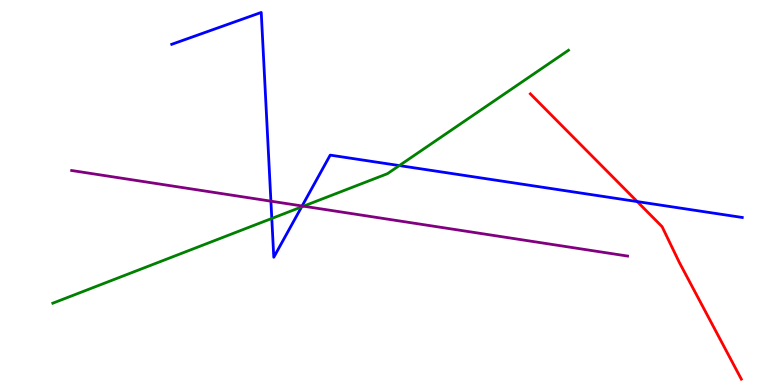[{'lines': ['blue', 'red'], 'intersections': [{'x': 8.22, 'y': 4.76}]}, {'lines': ['green', 'red'], 'intersections': []}, {'lines': ['purple', 'red'], 'intersections': []}, {'lines': ['blue', 'green'], 'intersections': [{'x': 3.51, 'y': 4.33}, {'x': 3.89, 'y': 4.63}, {'x': 5.15, 'y': 5.7}]}, {'lines': ['blue', 'purple'], 'intersections': [{'x': 3.5, 'y': 4.77}, {'x': 3.9, 'y': 4.65}]}, {'lines': ['green', 'purple'], 'intersections': [{'x': 3.92, 'y': 4.64}]}]